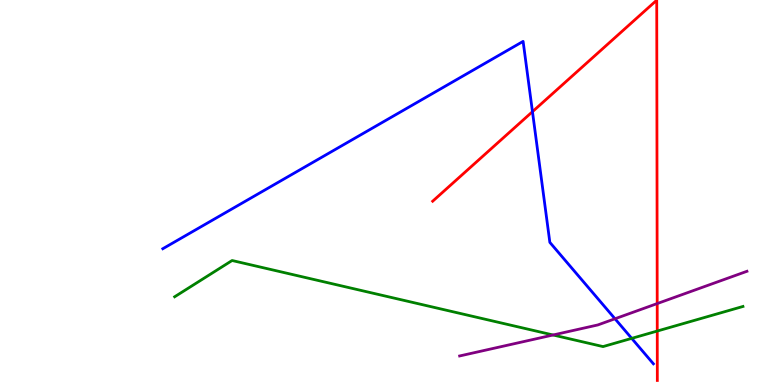[{'lines': ['blue', 'red'], 'intersections': [{'x': 6.87, 'y': 7.1}]}, {'lines': ['green', 'red'], 'intersections': [{'x': 8.48, 'y': 1.4}]}, {'lines': ['purple', 'red'], 'intersections': [{'x': 8.48, 'y': 2.11}]}, {'lines': ['blue', 'green'], 'intersections': [{'x': 8.15, 'y': 1.21}]}, {'lines': ['blue', 'purple'], 'intersections': [{'x': 7.94, 'y': 1.72}]}, {'lines': ['green', 'purple'], 'intersections': [{'x': 7.14, 'y': 1.3}]}]